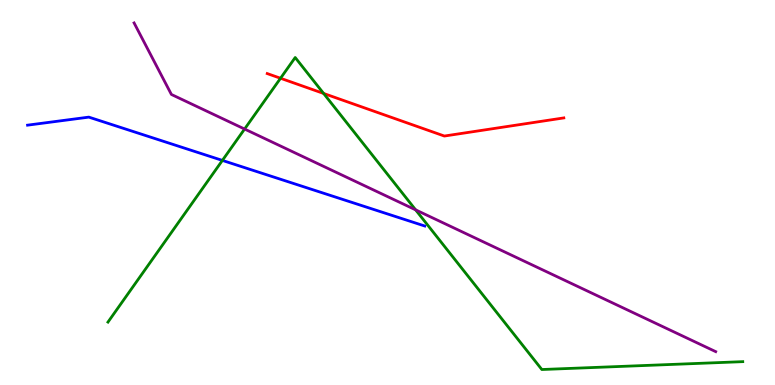[{'lines': ['blue', 'red'], 'intersections': []}, {'lines': ['green', 'red'], 'intersections': [{'x': 3.62, 'y': 7.97}, {'x': 4.18, 'y': 7.57}]}, {'lines': ['purple', 'red'], 'intersections': []}, {'lines': ['blue', 'green'], 'intersections': [{'x': 2.87, 'y': 5.83}]}, {'lines': ['blue', 'purple'], 'intersections': []}, {'lines': ['green', 'purple'], 'intersections': [{'x': 3.16, 'y': 6.65}, {'x': 5.36, 'y': 4.55}]}]